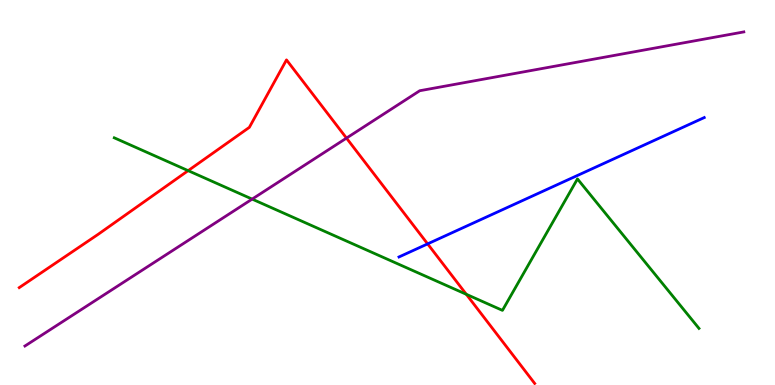[{'lines': ['blue', 'red'], 'intersections': [{'x': 5.52, 'y': 3.67}]}, {'lines': ['green', 'red'], 'intersections': [{'x': 2.43, 'y': 5.57}, {'x': 6.02, 'y': 2.36}]}, {'lines': ['purple', 'red'], 'intersections': [{'x': 4.47, 'y': 6.41}]}, {'lines': ['blue', 'green'], 'intersections': []}, {'lines': ['blue', 'purple'], 'intersections': []}, {'lines': ['green', 'purple'], 'intersections': [{'x': 3.25, 'y': 4.83}]}]